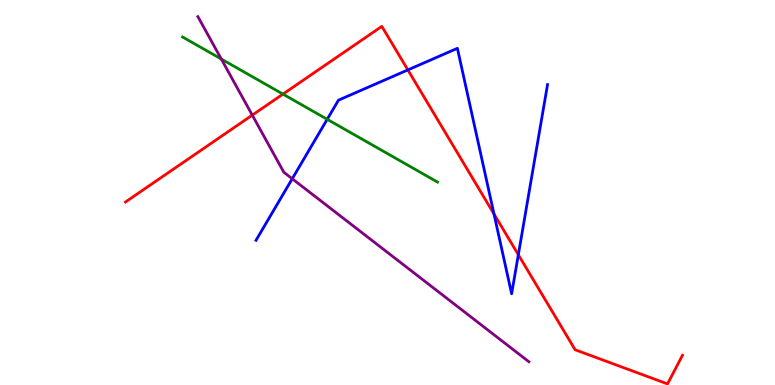[{'lines': ['blue', 'red'], 'intersections': [{'x': 5.26, 'y': 8.18}, {'x': 6.37, 'y': 4.44}, {'x': 6.69, 'y': 3.38}]}, {'lines': ['green', 'red'], 'intersections': [{'x': 3.65, 'y': 7.56}]}, {'lines': ['purple', 'red'], 'intersections': [{'x': 3.26, 'y': 7.01}]}, {'lines': ['blue', 'green'], 'intersections': [{'x': 4.22, 'y': 6.9}]}, {'lines': ['blue', 'purple'], 'intersections': [{'x': 3.77, 'y': 5.36}]}, {'lines': ['green', 'purple'], 'intersections': [{'x': 2.86, 'y': 8.47}]}]